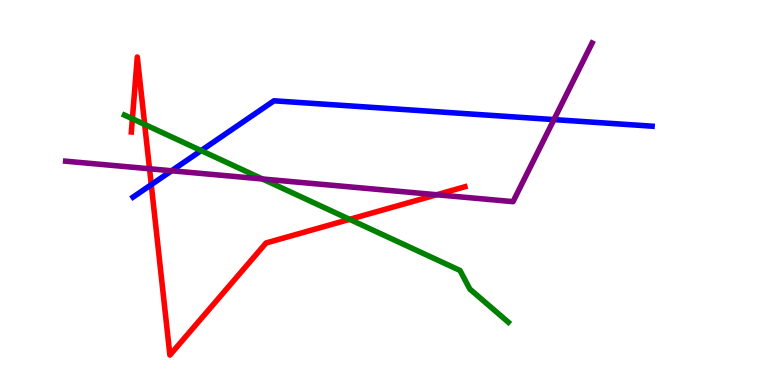[{'lines': ['blue', 'red'], 'intersections': [{'x': 1.95, 'y': 5.2}]}, {'lines': ['green', 'red'], 'intersections': [{'x': 1.71, 'y': 6.92}, {'x': 1.87, 'y': 6.77}, {'x': 4.51, 'y': 4.3}]}, {'lines': ['purple', 'red'], 'intersections': [{'x': 1.93, 'y': 5.62}, {'x': 5.63, 'y': 4.94}]}, {'lines': ['blue', 'green'], 'intersections': [{'x': 2.6, 'y': 6.09}]}, {'lines': ['blue', 'purple'], 'intersections': [{'x': 2.21, 'y': 5.56}, {'x': 7.15, 'y': 6.89}]}, {'lines': ['green', 'purple'], 'intersections': [{'x': 3.39, 'y': 5.35}]}]